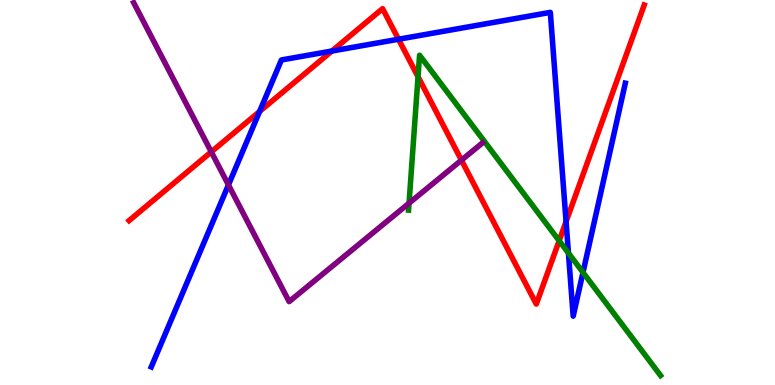[{'lines': ['blue', 'red'], 'intersections': [{'x': 3.35, 'y': 7.1}, {'x': 4.28, 'y': 8.67}, {'x': 5.14, 'y': 8.98}, {'x': 7.3, 'y': 4.24}]}, {'lines': ['green', 'red'], 'intersections': [{'x': 5.39, 'y': 8.01}, {'x': 7.21, 'y': 3.75}]}, {'lines': ['purple', 'red'], 'intersections': [{'x': 2.73, 'y': 6.06}, {'x': 5.95, 'y': 5.84}]}, {'lines': ['blue', 'green'], 'intersections': [{'x': 7.33, 'y': 3.43}, {'x': 7.52, 'y': 2.92}]}, {'lines': ['blue', 'purple'], 'intersections': [{'x': 2.95, 'y': 5.2}]}, {'lines': ['green', 'purple'], 'intersections': [{'x': 5.28, 'y': 4.72}]}]